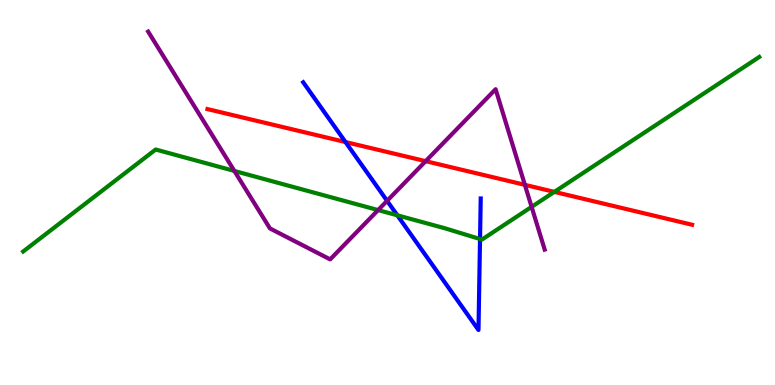[{'lines': ['blue', 'red'], 'intersections': [{'x': 4.46, 'y': 6.31}]}, {'lines': ['green', 'red'], 'intersections': [{'x': 7.15, 'y': 5.02}]}, {'lines': ['purple', 'red'], 'intersections': [{'x': 5.49, 'y': 5.81}, {'x': 6.77, 'y': 5.2}]}, {'lines': ['blue', 'green'], 'intersections': [{'x': 5.13, 'y': 4.41}, {'x': 6.19, 'y': 3.79}]}, {'lines': ['blue', 'purple'], 'intersections': [{'x': 4.99, 'y': 4.78}]}, {'lines': ['green', 'purple'], 'intersections': [{'x': 3.02, 'y': 5.56}, {'x': 4.88, 'y': 4.54}, {'x': 6.86, 'y': 4.63}]}]